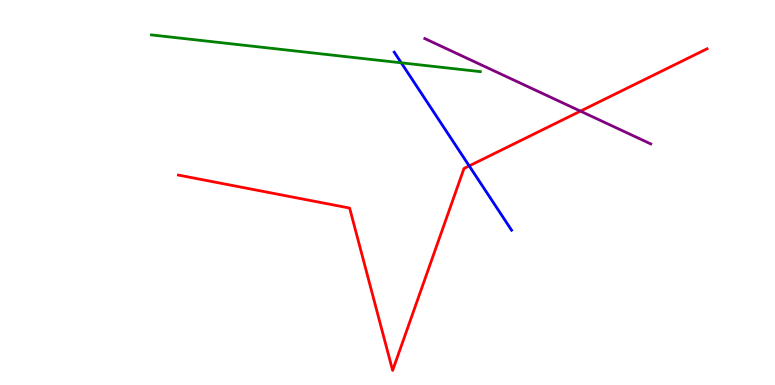[{'lines': ['blue', 'red'], 'intersections': [{'x': 6.05, 'y': 5.69}]}, {'lines': ['green', 'red'], 'intersections': []}, {'lines': ['purple', 'red'], 'intersections': [{'x': 7.49, 'y': 7.11}]}, {'lines': ['blue', 'green'], 'intersections': [{'x': 5.18, 'y': 8.37}]}, {'lines': ['blue', 'purple'], 'intersections': []}, {'lines': ['green', 'purple'], 'intersections': []}]